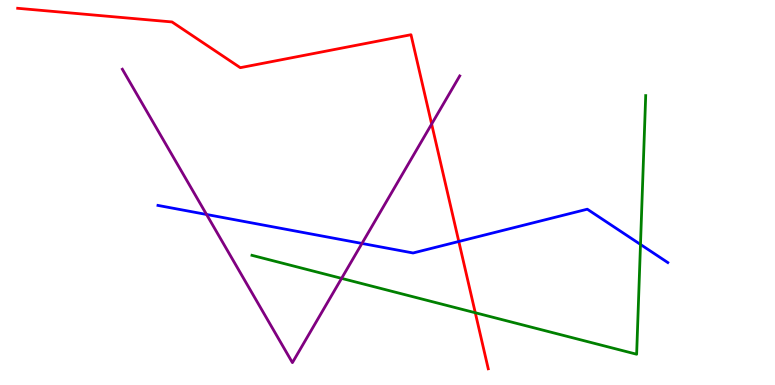[{'lines': ['blue', 'red'], 'intersections': [{'x': 5.92, 'y': 3.73}]}, {'lines': ['green', 'red'], 'intersections': [{'x': 6.13, 'y': 1.88}]}, {'lines': ['purple', 'red'], 'intersections': [{'x': 5.57, 'y': 6.78}]}, {'lines': ['blue', 'green'], 'intersections': [{'x': 8.26, 'y': 3.65}]}, {'lines': ['blue', 'purple'], 'intersections': [{'x': 2.67, 'y': 4.43}, {'x': 4.67, 'y': 3.68}]}, {'lines': ['green', 'purple'], 'intersections': [{'x': 4.41, 'y': 2.77}]}]